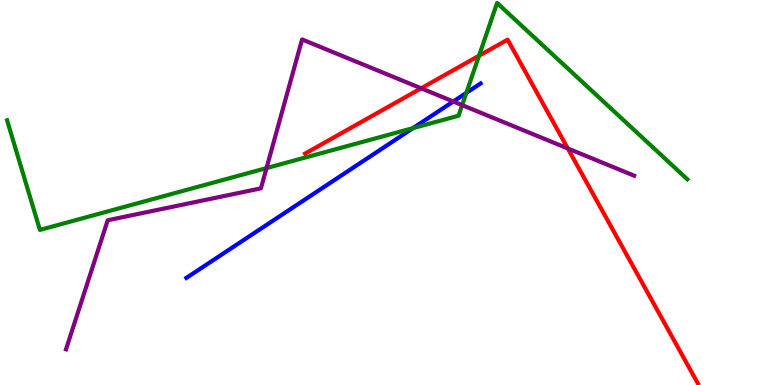[{'lines': ['blue', 'red'], 'intersections': []}, {'lines': ['green', 'red'], 'intersections': [{'x': 6.18, 'y': 8.55}]}, {'lines': ['purple', 'red'], 'intersections': [{'x': 5.43, 'y': 7.71}, {'x': 7.33, 'y': 6.14}]}, {'lines': ['blue', 'green'], 'intersections': [{'x': 5.33, 'y': 6.67}, {'x': 6.02, 'y': 7.59}]}, {'lines': ['blue', 'purple'], 'intersections': [{'x': 5.85, 'y': 7.36}]}, {'lines': ['green', 'purple'], 'intersections': [{'x': 3.44, 'y': 5.63}, {'x': 5.96, 'y': 7.27}]}]